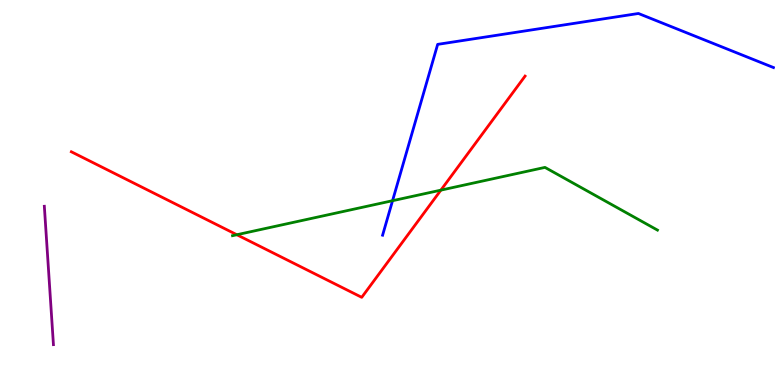[{'lines': ['blue', 'red'], 'intersections': []}, {'lines': ['green', 'red'], 'intersections': [{'x': 3.06, 'y': 3.9}, {'x': 5.69, 'y': 5.06}]}, {'lines': ['purple', 'red'], 'intersections': []}, {'lines': ['blue', 'green'], 'intersections': [{'x': 5.07, 'y': 4.79}]}, {'lines': ['blue', 'purple'], 'intersections': []}, {'lines': ['green', 'purple'], 'intersections': []}]